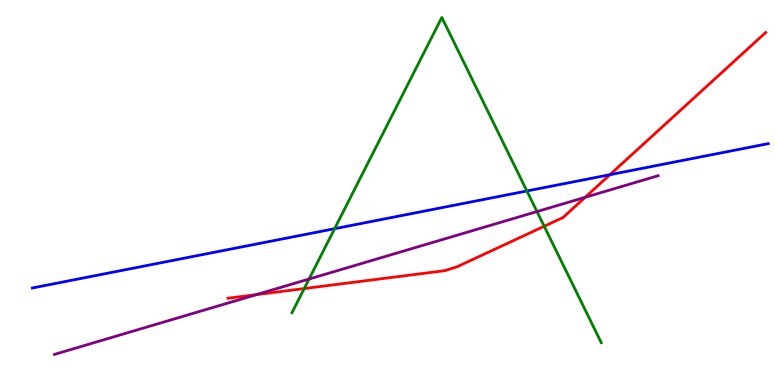[{'lines': ['blue', 'red'], 'intersections': [{'x': 7.87, 'y': 5.46}]}, {'lines': ['green', 'red'], 'intersections': [{'x': 3.93, 'y': 2.51}, {'x': 7.02, 'y': 4.12}]}, {'lines': ['purple', 'red'], 'intersections': [{'x': 3.31, 'y': 2.35}, {'x': 7.55, 'y': 4.88}]}, {'lines': ['blue', 'green'], 'intersections': [{'x': 4.32, 'y': 4.06}, {'x': 6.8, 'y': 5.04}]}, {'lines': ['blue', 'purple'], 'intersections': []}, {'lines': ['green', 'purple'], 'intersections': [{'x': 3.99, 'y': 2.75}, {'x': 6.93, 'y': 4.5}]}]